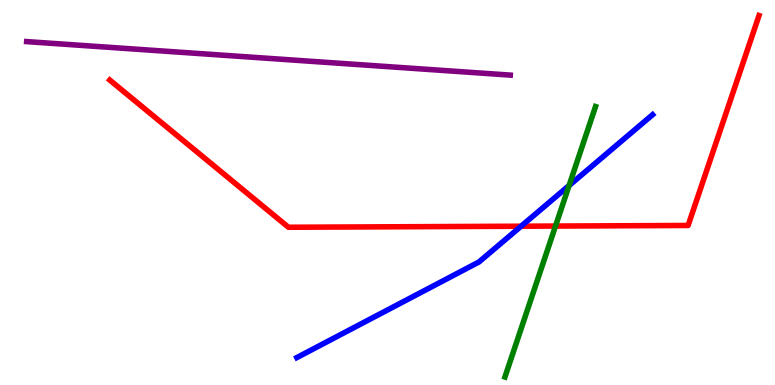[{'lines': ['blue', 'red'], 'intersections': [{'x': 6.72, 'y': 4.12}]}, {'lines': ['green', 'red'], 'intersections': [{'x': 7.17, 'y': 4.13}]}, {'lines': ['purple', 'red'], 'intersections': []}, {'lines': ['blue', 'green'], 'intersections': [{'x': 7.34, 'y': 5.18}]}, {'lines': ['blue', 'purple'], 'intersections': []}, {'lines': ['green', 'purple'], 'intersections': []}]